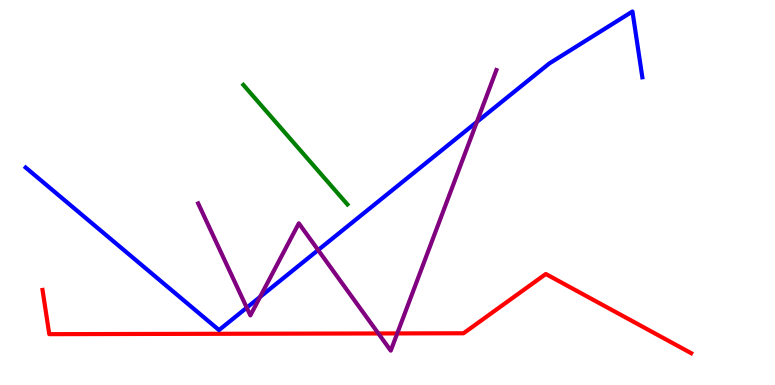[{'lines': ['blue', 'red'], 'intersections': []}, {'lines': ['green', 'red'], 'intersections': []}, {'lines': ['purple', 'red'], 'intersections': [{'x': 4.88, 'y': 1.34}, {'x': 5.13, 'y': 1.34}]}, {'lines': ['blue', 'green'], 'intersections': []}, {'lines': ['blue', 'purple'], 'intersections': [{'x': 3.18, 'y': 2.01}, {'x': 3.36, 'y': 2.29}, {'x': 4.1, 'y': 3.51}, {'x': 6.15, 'y': 6.83}]}, {'lines': ['green', 'purple'], 'intersections': []}]